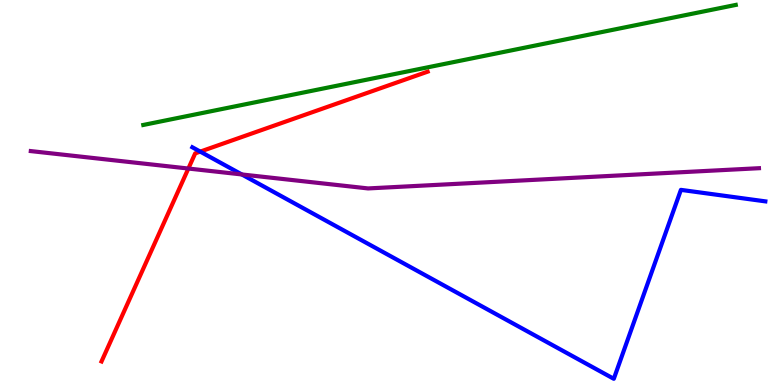[{'lines': ['blue', 'red'], 'intersections': [{'x': 2.58, 'y': 6.06}]}, {'lines': ['green', 'red'], 'intersections': []}, {'lines': ['purple', 'red'], 'intersections': [{'x': 2.43, 'y': 5.62}]}, {'lines': ['blue', 'green'], 'intersections': []}, {'lines': ['blue', 'purple'], 'intersections': [{'x': 3.12, 'y': 5.47}]}, {'lines': ['green', 'purple'], 'intersections': []}]